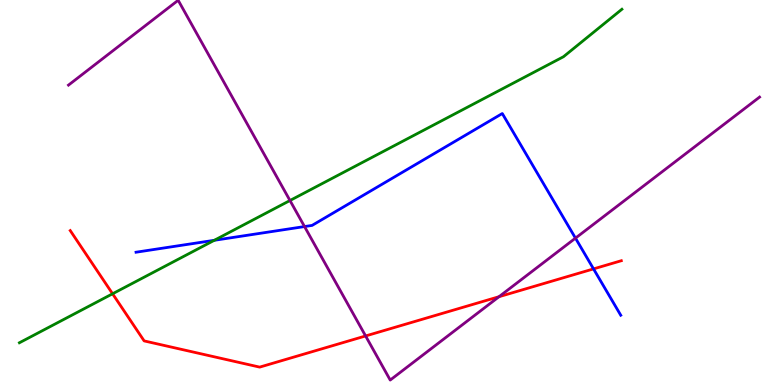[{'lines': ['blue', 'red'], 'intersections': [{'x': 7.66, 'y': 3.02}]}, {'lines': ['green', 'red'], 'intersections': [{'x': 1.45, 'y': 2.37}]}, {'lines': ['purple', 'red'], 'intersections': [{'x': 4.72, 'y': 1.27}, {'x': 6.44, 'y': 2.29}]}, {'lines': ['blue', 'green'], 'intersections': [{'x': 2.77, 'y': 3.76}]}, {'lines': ['blue', 'purple'], 'intersections': [{'x': 3.93, 'y': 4.12}, {'x': 7.43, 'y': 3.81}]}, {'lines': ['green', 'purple'], 'intersections': [{'x': 3.74, 'y': 4.79}]}]